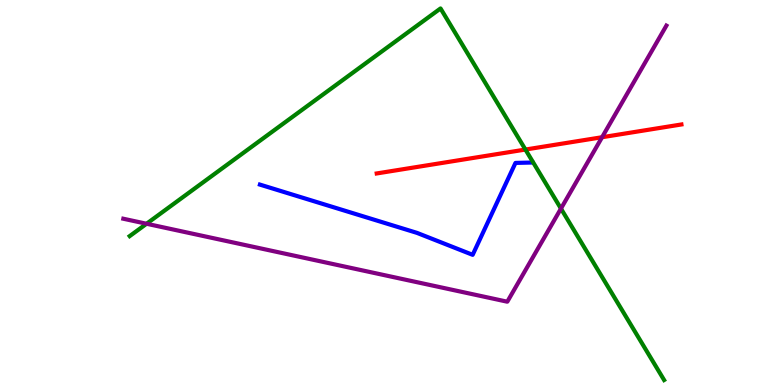[{'lines': ['blue', 'red'], 'intersections': []}, {'lines': ['green', 'red'], 'intersections': [{'x': 6.78, 'y': 6.12}]}, {'lines': ['purple', 'red'], 'intersections': [{'x': 7.77, 'y': 6.44}]}, {'lines': ['blue', 'green'], 'intersections': []}, {'lines': ['blue', 'purple'], 'intersections': []}, {'lines': ['green', 'purple'], 'intersections': [{'x': 1.89, 'y': 4.19}, {'x': 7.24, 'y': 4.58}]}]